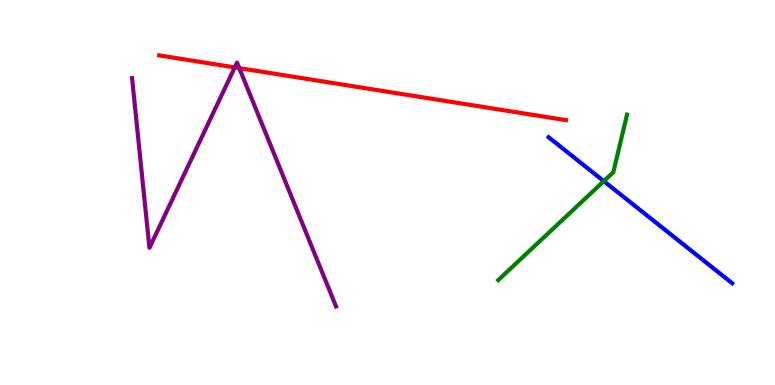[{'lines': ['blue', 'red'], 'intersections': []}, {'lines': ['green', 'red'], 'intersections': []}, {'lines': ['purple', 'red'], 'intersections': [{'x': 3.03, 'y': 8.25}, {'x': 3.09, 'y': 8.23}]}, {'lines': ['blue', 'green'], 'intersections': [{'x': 7.79, 'y': 5.29}]}, {'lines': ['blue', 'purple'], 'intersections': []}, {'lines': ['green', 'purple'], 'intersections': []}]